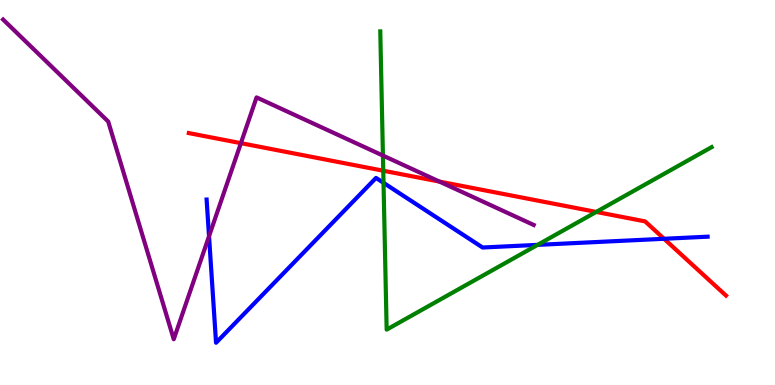[{'lines': ['blue', 'red'], 'intersections': [{'x': 8.57, 'y': 3.8}]}, {'lines': ['green', 'red'], 'intersections': [{'x': 4.95, 'y': 5.57}, {'x': 7.69, 'y': 4.5}]}, {'lines': ['purple', 'red'], 'intersections': [{'x': 3.11, 'y': 6.28}, {'x': 5.67, 'y': 5.28}]}, {'lines': ['blue', 'green'], 'intersections': [{'x': 4.95, 'y': 5.25}, {'x': 6.94, 'y': 3.64}]}, {'lines': ['blue', 'purple'], 'intersections': [{'x': 2.7, 'y': 3.86}]}, {'lines': ['green', 'purple'], 'intersections': [{'x': 4.94, 'y': 5.96}]}]